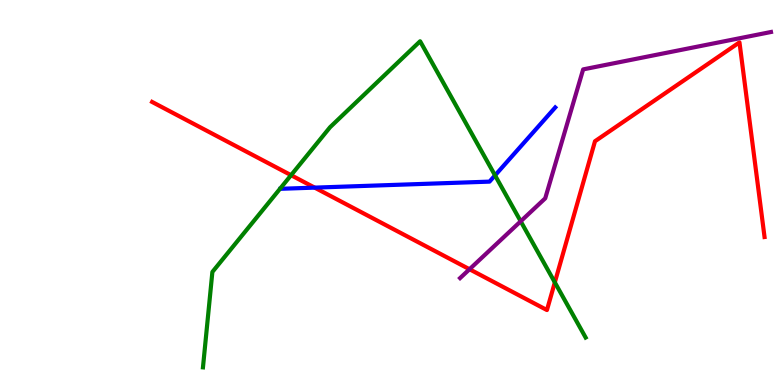[{'lines': ['blue', 'red'], 'intersections': [{'x': 4.06, 'y': 5.13}]}, {'lines': ['green', 'red'], 'intersections': [{'x': 3.76, 'y': 5.45}, {'x': 7.16, 'y': 2.67}]}, {'lines': ['purple', 'red'], 'intersections': [{'x': 6.06, 'y': 3.01}]}, {'lines': ['blue', 'green'], 'intersections': [{'x': 6.39, 'y': 5.44}]}, {'lines': ['blue', 'purple'], 'intersections': []}, {'lines': ['green', 'purple'], 'intersections': [{'x': 6.72, 'y': 4.25}]}]